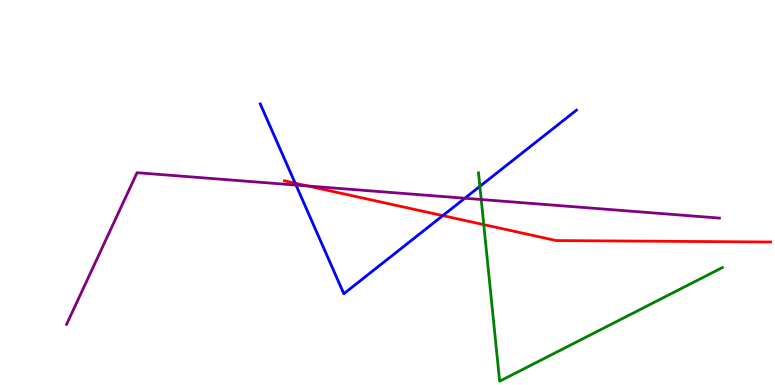[{'lines': ['blue', 'red'], 'intersections': [{'x': 3.81, 'y': 5.24}, {'x': 5.71, 'y': 4.4}]}, {'lines': ['green', 'red'], 'intersections': [{'x': 6.24, 'y': 4.17}]}, {'lines': ['purple', 'red'], 'intersections': [{'x': 3.98, 'y': 5.17}]}, {'lines': ['blue', 'green'], 'intersections': [{'x': 6.19, 'y': 5.16}]}, {'lines': ['blue', 'purple'], 'intersections': [{'x': 3.82, 'y': 5.19}, {'x': 6.0, 'y': 4.85}]}, {'lines': ['green', 'purple'], 'intersections': [{'x': 6.21, 'y': 4.82}]}]